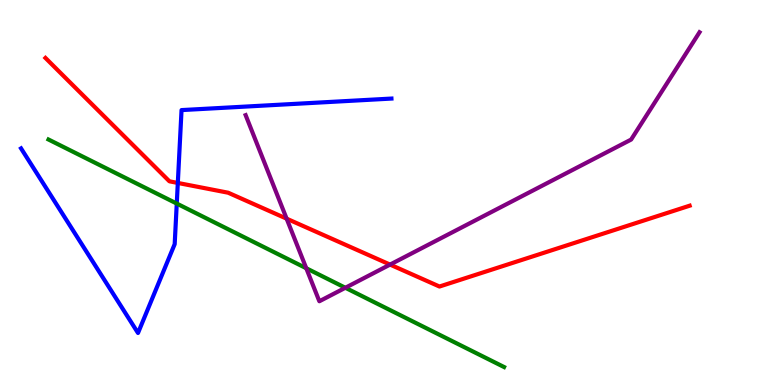[{'lines': ['blue', 'red'], 'intersections': [{'x': 2.29, 'y': 5.25}]}, {'lines': ['green', 'red'], 'intersections': []}, {'lines': ['purple', 'red'], 'intersections': [{'x': 3.7, 'y': 4.32}, {'x': 5.03, 'y': 3.13}]}, {'lines': ['blue', 'green'], 'intersections': [{'x': 2.28, 'y': 4.71}]}, {'lines': ['blue', 'purple'], 'intersections': []}, {'lines': ['green', 'purple'], 'intersections': [{'x': 3.95, 'y': 3.03}, {'x': 4.46, 'y': 2.53}]}]